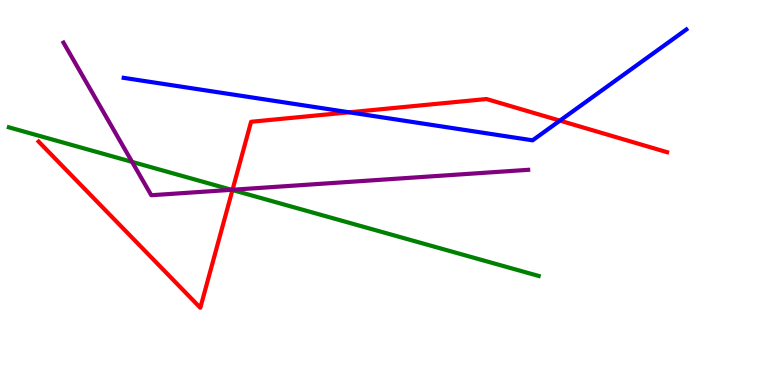[{'lines': ['blue', 'red'], 'intersections': [{'x': 4.51, 'y': 7.08}, {'x': 7.22, 'y': 6.87}]}, {'lines': ['green', 'red'], 'intersections': [{'x': 3.0, 'y': 5.06}]}, {'lines': ['purple', 'red'], 'intersections': [{'x': 3.0, 'y': 5.07}]}, {'lines': ['blue', 'green'], 'intersections': []}, {'lines': ['blue', 'purple'], 'intersections': []}, {'lines': ['green', 'purple'], 'intersections': [{'x': 1.7, 'y': 5.8}, {'x': 2.99, 'y': 5.07}]}]